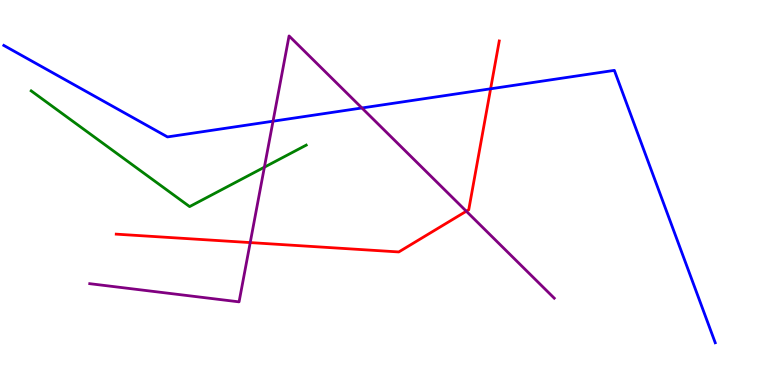[{'lines': ['blue', 'red'], 'intersections': [{'x': 6.33, 'y': 7.69}]}, {'lines': ['green', 'red'], 'intersections': []}, {'lines': ['purple', 'red'], 'intersections': [{'x': 3.23, 'y': 3.7}, {'x': 6.02, 'y': 4.51}]}, {'lines': ['blue', 'green'], 'intersections': []}, {'lines': ['blue', 'purple'], 'intersections': [{'x': 3.52, 'y': 6.85}, {'x': 4.67, 'y': 7.2}]}, {'lines': ['green', 'purple'], 'intersections': [{'x': 3.41, 'y': 5.66}]}]